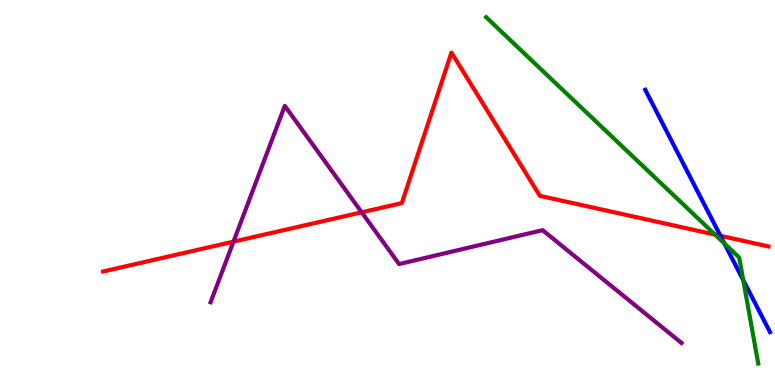[{'lines': ['blue', 'red'], 'intersections': [{'x': 9.3, 'y': 3.88}]}, {'lines': ['green', 'red'], 'intersections': [{'x': 9.23, 'y': 3.91}]}, {'lines': ['purple', 'red'], 'intersections': [{'x': 3.01, 'y': 3.72}, {'x': 4.67, 'y': 4.49}]}, {'lines': ['blue', 'green'], 'intersections': [{'x': 9.35, 'y': 3.68}, {'x': 9.59, 'y': 2.72}]}, {'lines': ['blue', 'purple'], 'intersections': []}, {'lines': ['green', 'purple'], 'intersections': []}]